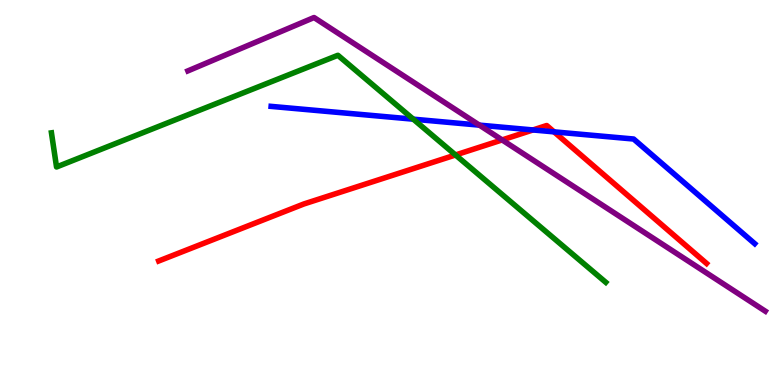[{'lines': ['blue', 'red'], 'intersections': [{'x': 6.88, 'y': 6.62}, {'x': 7.15, 'y': 6.58}]}, {'lines': ['green', 'red'], 'intersections': [{'x': 5.88, 'y': 5.97}]}, {'lines': ['purple', 'red'], 'intersections': [{'x': 6.48, 'y': 6.37}]}, {'lines': ['blue', 'green'], 'intersections': [{'x': 5.33, 'y': 6.9}]}, {'lines': ['blue', 'purple'], 'intersections': [{'x': 6.19, 'y': 6.75}]}, {'lines': ['green', 'purple'], 'intersections': []}]